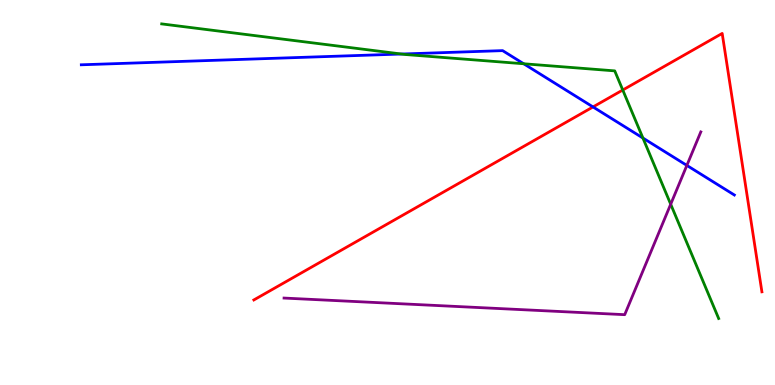[{'lines': ['blue', 'red'], 'intersections': [{'x': 7.65, 'y': 7.22}]}, {'lines': ['green', 'red'], 'intersections': [{'x': 8.04, 'y': 7.66}]}, {'lines': ['purple', 'red'], 'intersections': []}, {'lines': ['blue', 'green'], 'intersections': [{'x': 5.18, 'y': 8.6}, {'x': 6.76, 'y': 8.34}, {'x': 8.3, 'y': 6.41}]}, {'lines': ['blue', 'purple'], 'intersections': [{'x': 8.86, 'y': 5.7}]}, {'lines': ['green', 'purple'], 'intersections': [{'x': 8.65, 'y': 4.7}]}]